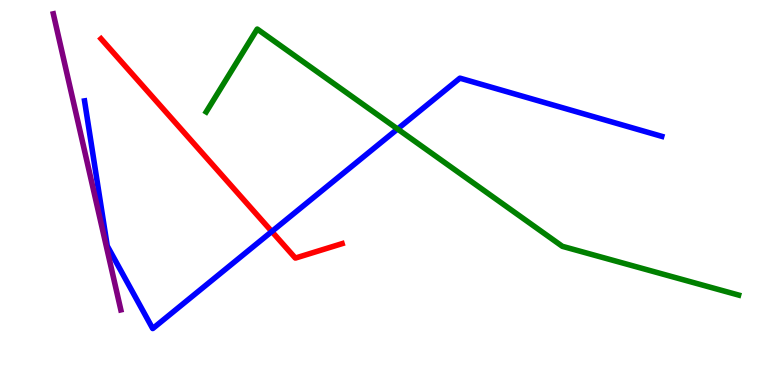[{'lines': ['blue', 'red'], 'intersections': [{'x': 3.51, 'y': 3.99}]}, {'lines': ['green', 'red'], 'intersections': []}, {'lines': ['purple', 'red'], 'intersections': []}, {'lines': ['blue', 'green'], 'intersections': [{'x': 5.13, 'y': 6.65}]}, {'lines': ['blue', 'purple'], 'intersections': []}, {'lines': ['green', 'purple'], 'intersections': []}]